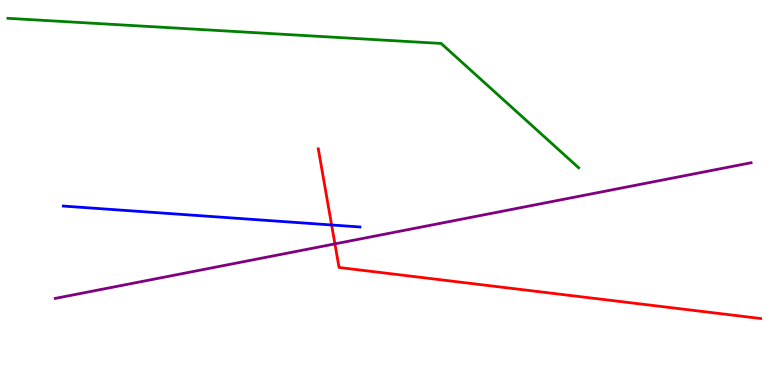[{'lines': ['blue', 'red'], 'intersections': [{'x': 4.28, 'y': 4.16}]}, {'lines': ['green', 'red'], 'intersections': []}, {'lines': ['purple', 'red'], 'intersections': [{'x': 4.32, 'y': 3.67}]}, {'lines': ['blue', 'green'], 'intersections': []}, {'lines': ['blue', 'purple'], 'intersections': []}, {'lines': ['green', 'purple'], 'intersections': []}]